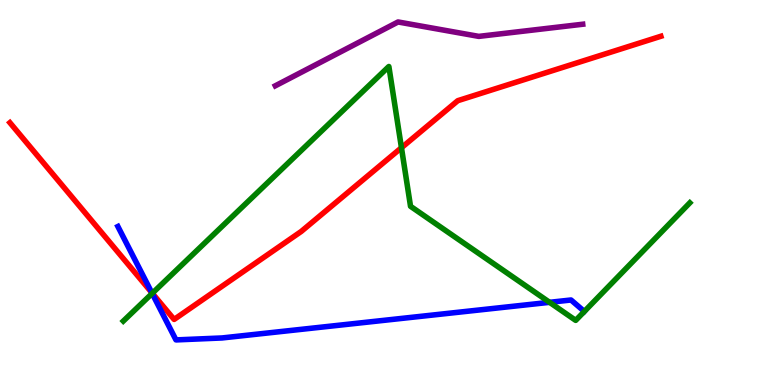[{'lines': ['blue', 'red'], 'intersections': [{'x': 1.96, 'y': 2.4}]}, {'lines': ['green', 'red'], 'intersections': [{'x': 1.97, 'y': 2.38}, {'x': 5.18, 'y': 6.16}]}, {'lines': ['purple', 'red'], 'intersections': []}, {'lines': ['blue', 'green'], 'intersections': [{'x': 1.96, 'y': 2.38}, {'x': 7.09, 'y': 2.15}]}, {'lines': ['blue', 'purple'], 'intersections': []}, {'lines': ['green', 'purple'], 'intersections': []}]